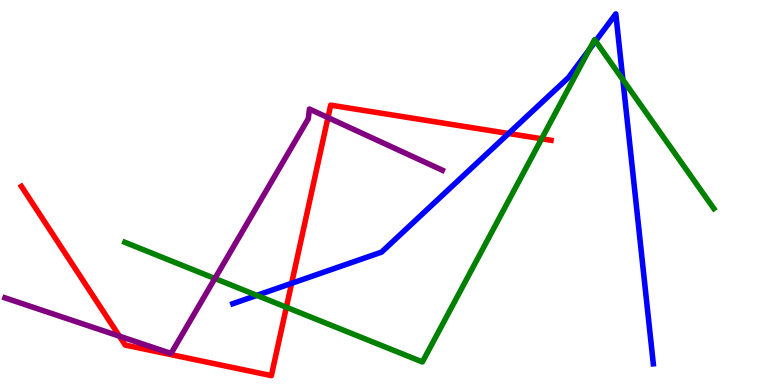[{'lines': ['blue', 'red'], 'intersections': [{'x': 3.76, 'y': 2.64}, {'x': 6.56, 'y': 6.53}]}, {'lines': ['green', 'red'], 'intersections': [{'x': 3.7, 'y': 2.02}, {'x': 6.99, 'y': 6.4}]}, {'lines': ['purple', 'red'], 'intersections': [{'x': 1.54, 'y': 1.27}, {'x': 4.23, 'y': 6.95}]}, {'lines': ['blue', 'green'], 'intersections': [{'x': 3.31, 'y': 2.33}, {'x': 7.6, 'y': 8.71}, {'x': 7.69, 'y': 8.93}, {'x': 8.04, 'y': 7.93}]}, {'lines': ['blue', 'purple'], 'intersections': []}, {'lines': ['green', 'purple'], 'intersections': [{'x': 2.77, 'y': 2.77}]}]